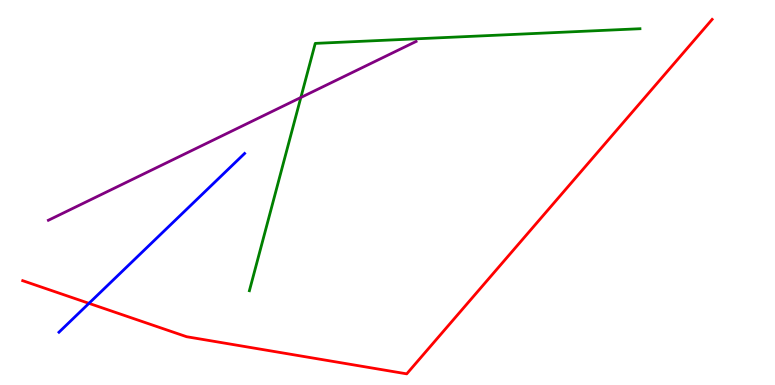[{'lines': ['blue', 'red'], 'intersections': [{'x': 1.15, 'y': 2.12}]}, {'lines': ['green', 'red'], 'intersections': []}, {'lines': ['purple', 'red'], 'intersections': []}, {'lines': ['blue', 'green'], 'intersections': []}, {'lines': ['blue', 'purple'], 'intersections': []}, {'lines': ['green', 'purple'], 'intersections': [{'x': 3.88, 'y': 7.47}]}]